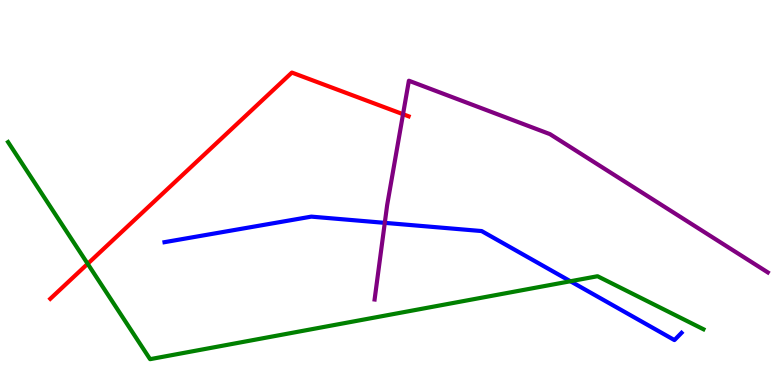[{'lines': ['blue', 'red'], 'intersections': []}, {'lines': ['green', 'red'], 'intersections': [{'x': 1.13, 'y': 3.15}]}, {'lines': ['purple', 'red'], 'intersections': [{'x': 5.2, 'y': 7.03}]}, {'lines': ['blue', 'green'], 'intersections': [{'x': 7.36, 'y': 2.69}]}, {'lines': ['blue', 'purple'], 'intersections': [{'x': 4.97, 'y': 4.21}]}, {'lines': ['green', 'purple'], 'intersections': []}]